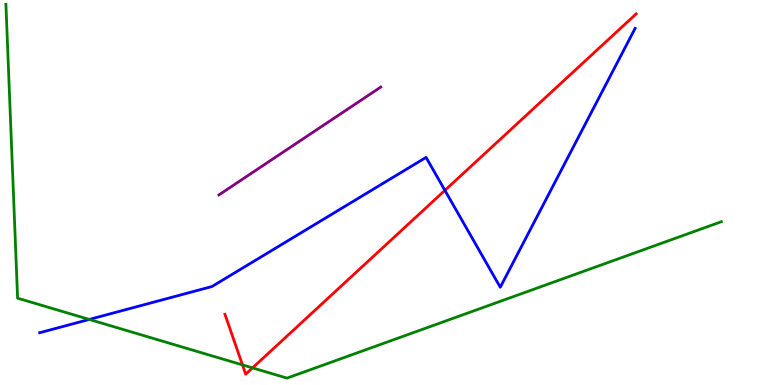[{'lines': ['blue', 'red'], 'intersections': [{'x': 5.74, 'y': 5.06}]}, {'lines': ['green', 'red'], 'intersections': [{'x': 3.13, 'y': 0.522}, {'x': 3.26, 'y': 0.445}]}, {'lines': ['purple', 'red'], 'intersections': []}, {'lines': ['blue', 'green'], 'intersections': [{'x': 1.15, 'y': 1.7}]}, {'lines': ['blue', 'purple'], 'intersections': []}, {'lines': ['green', 'purple'], 'intersections': []}]